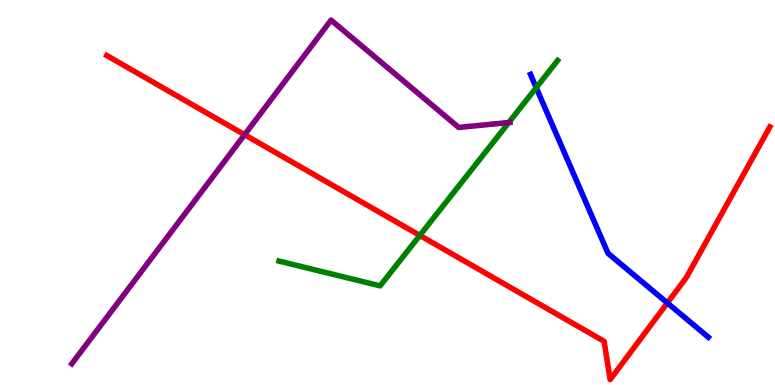[{'lines': ['blue', 'red'], 'intersections': [{'x': 8.61, 'y': 2.13}]}, {'lines': ['green', 'red'], 'intersections': [{'x': 5.42, 'y': 3.89}]}, {'lines': ['purple', 'red'], 'intersections': [{'x': 3.16, 'y': 6.5}]}, {'lines': ['blue', 'green'], 'intersections': [{'x': 6.92, 'y': 7.72}]}, {'lines': ['blue', 'purple'], 'intersections': []}, {'lines': ['green', 'purple'], 'intersections': [{'x': 6.56, 'y': 6.82}]}]